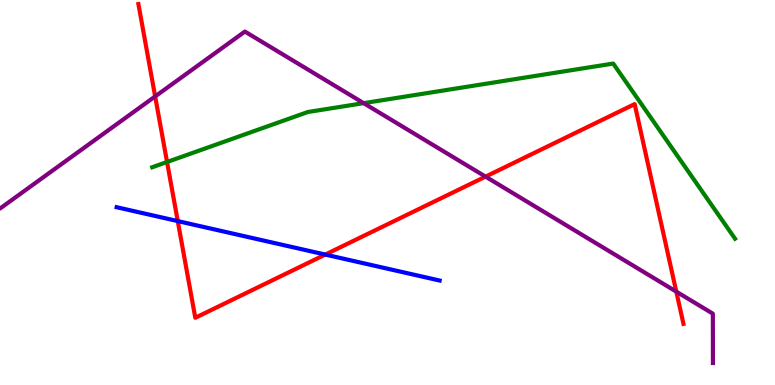[{'lines': ['blue', 'red'], 'intersections': [{'x': 2.29, 'y': 4.26}, {'x': 4.2, 'y': 3.39}]}, {'lines': ['green', 'red'], 'intersections': [{'x': 2.16, 'y': 5.79}]}, {'lines': ['purple', 'red'], 'intersections': [{'x': 2.0, 'y': 7.5}, {'x': 6.26, 'y': 5.41}, {'x': 8.73, 'y': 2.43}]}, {'lines': ['blue', 'green'], 'intersections': []}, {'lines': ['blue', 'purple'], 'intersections': []}, {'lines': ['green', 'purple'], 'intersections': [{'x': 4.69, 'y': 7.32}]}]